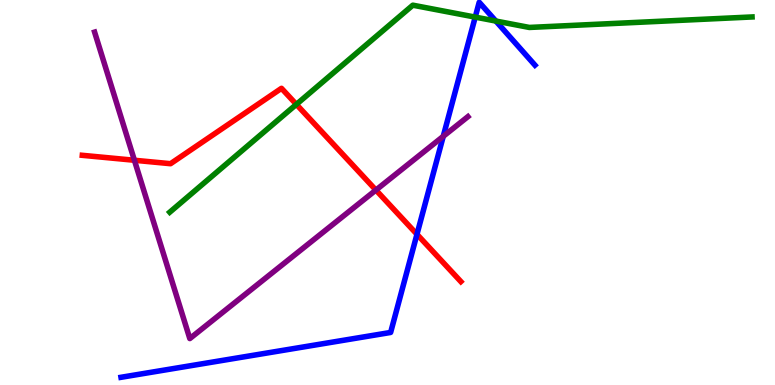[{'lines': ['blue', 'red'], 'intersections': [{'x': 5.38, 'y': 3.91}]}, {'lines': ['green', 'red'], 'intersections': [{'x': 3.82, 'y': 7.29}]}, {'lines': ['purple', 'red'], 'intersections': [{'x': 1.73, 'y': 5.84}, {'x': 4.85, 'y': 5.06}]}, {'lines': ['blue', 'green'], 'intersections': [{'x': 6.13, 'y': 9.56}, {'x': 6.4, 'y': 9.45}]}, {'lines': ['blue', 'purple'], 'intersections': [{'x': 5.72, 'y': 6.46}]}, {'lines': ['green', 'purple'], 'intersections': []}]